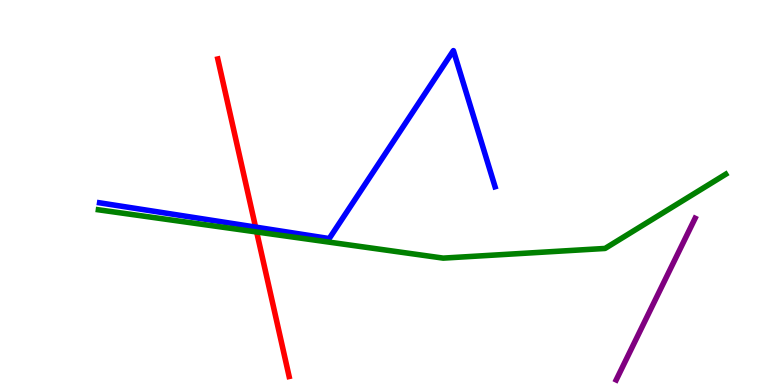[{'lines': ['blue', 'red'], 'intersections': [{'x': 3.3, 'y': 4.1}]}, {'lines': ['green', 'red'], 'intersections': [{'x': 3.31, 'y': 3.97}]}, {'lines': ['purple', 'red'], 'intersections': []}, {'lines': ['blue', 'green'], 'intersections': []}, {'lines': ['blue', 'purple'], 'intersections': []}, {'lines': ['green', 'purple'], 'intersections': []}]